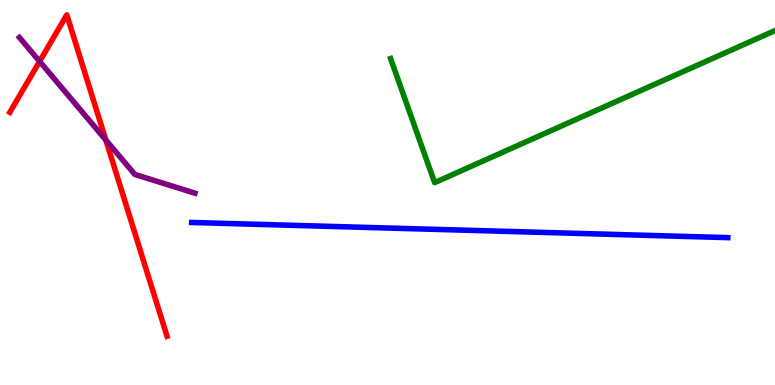[{'lines': ['blue', 'red'], 'intersections': []}, {'lines': ['green', 'red'], 'intersections': []}, {'lines': ['purple', 'red'], 'intersections': [{'x': 0.511, 'y': 8.4}, {'x': 1.37, 'y': 6.36}]}, {'lines': ['blue', 'green'], 'intersections': []}, {'lines': ['blue', 'purple'], 'intersections': []}, {'lines': ['green', 'purple'], 'intersections': []}]